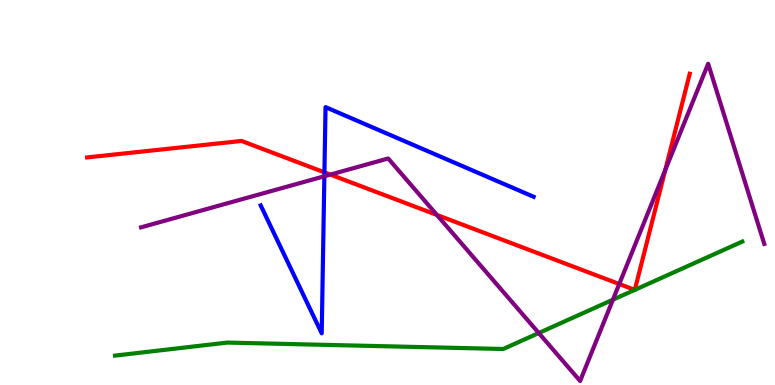[{'lines': ['blue', 'red'], 'intersections': [{'x': 4.19, 'y': 5.52}]}, {'lines': ['green', 'red'], 'intersections': [{'x': 8.19, 'y': 2.47}, {'x': 8.19, 'y': 2.47}]}, {'lines': ['purple', 'red'], 'intersections': [{'x': 4.26, 'y': 5.47}, {'x': 5.64, 'y': 4.42}, {'x': 7.99, 'y': 2.62}, {'x': 8.58, 'y': 5.59}]}, {'lines': ['blue', 'green'], 'intersections': []}, {'lines': ['blue', 'purple'], 'intersections': [{'x': 4.19, 'y': 5.42}]}, {'lines': ['green', 'purple'], 'intersections': [{'x': 6.95, 'y': 1.35}, {'x': 7.91, 'y': 2.22}]}]